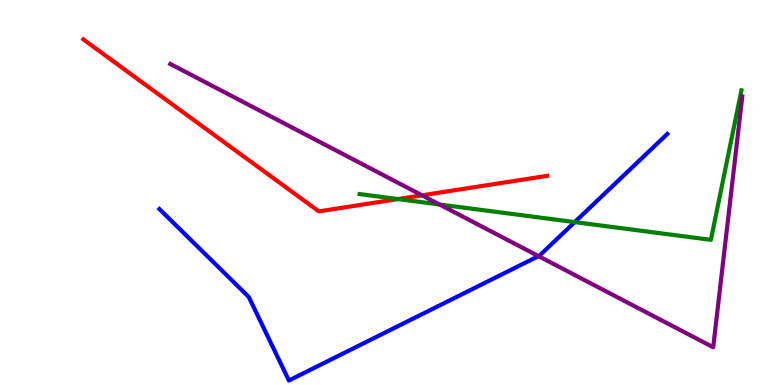[{'lines': ['blue', 'red'], 'intersections': []}, {'lines': ['green', 'red'], 'intersections': [{'x': 5.13, 'y': 4.83}]}, {'lines': ['purple', 'red'], 'intersections': [{'x': 5.45, 'y': 4.93}]}, {'lines': ['blue', 'green'], 'intersections': [{'x': 7.42, 'y': 4.23}]}, {'lines': ['blue', 'purple'], 'intersections': [{'x': 6.95, 'y': 3.35}]}, {'lines': ['green', 'purple'], 'intersections': [{'x': 5.67, 'y': 4.69}]}]